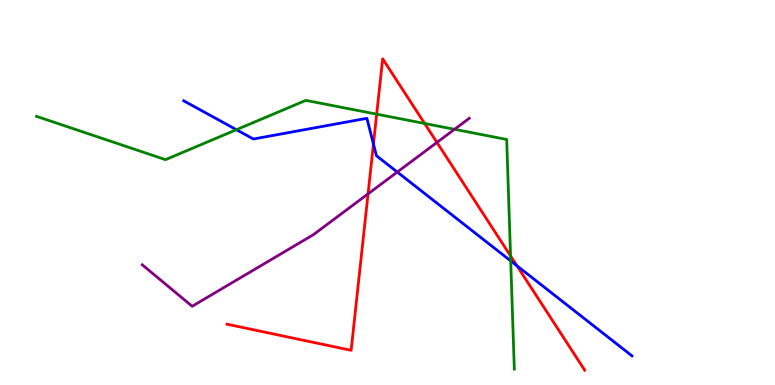[{'lines': ['blue', 'red'], 'intersections': [{'x': 4.82, 'y': 6.26}, {'x': 6.67, 'y': 3.1}]}, {'lines': ['green', 'red'], 'intersections': [{'x': 4.86, 'y': 7.03}, {'x': 5.48, 'y': 6.79}, {'x': 6.59, 'y': 3.35}]}, {'lines': ['purple', 'red'], 'intersections': [{'x': 4.75, 'y': 4.96}, {'x': 5.64, 'y': 6.3}]}, {'lines': ['blue', 'green'], 'intersections': [{'x': 3.05, 'y': 6.63}, {'x': 6.59, 'y': 3.22}]}, {'lines': ['blue', 'purple'], 'intersections': [{'x': 5.13, 'y': 5.53}]}, {'lines': ['green', 'purple'], 'intersections': [{'x': 5.87, 'y': 6.64}]}]